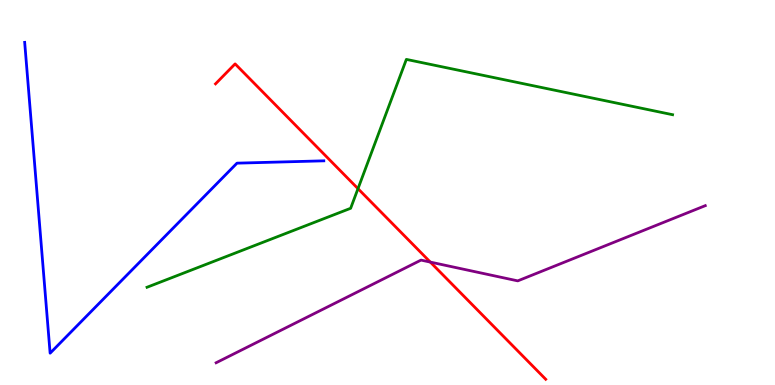[{'lines': ['blue', 'red'], 'intersections': []}, {'lines': ['green', 'red'], 'intersections': [{'x': 4.62, 'y': 5.1}]}, {'lines': ['purple', 'red'], 'intersections': [{'x': 5.55, 'y': 3.19}]}, {'lines': ['blue', 'green'], 'intersections': []}, {'lines': ['blue', 'purple'], 'intersections': []}, {'lines': ['green', 'purple'], 'intersections': []}]